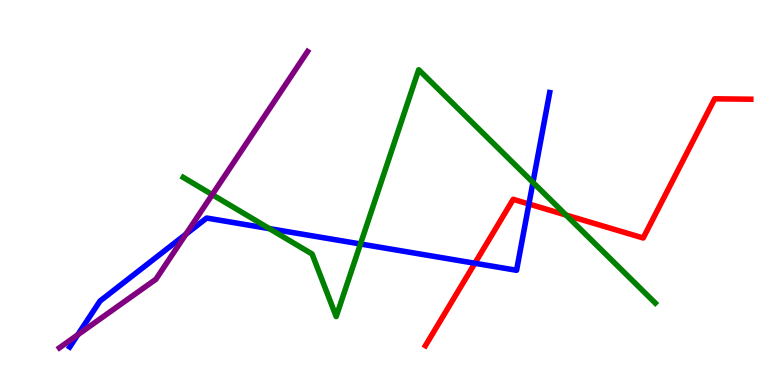[{'lines': ['blue', 'red'], 'intersections': [{'x': 6.13, 'y': 3.16}, {'x': 6.82, 'y': 4.7}]}, {'lines': ['green', 'red'], 'intersections': [{'x': 7.3, 'y': 4.41}]}, {'lines': ['purple', 'red'], 'intersections': []}, {'lines': ['blue', 'green'], 'intersections': [{'x': 3.48, 'y': 4.06}, {'x': 4.65, 'y': 3.66}, {'x': 6.88, 'y': 5.26}]}, {'lines': ['blue', 'purple'], 'intersections': [{'x': 1.0, 'y': 1.3}, {'x': 2.4, 'y': 3.92}]}, {'lines': ['green', 'purple'], 'intersections': [{'x': 2.74, 'y': 4.94}]}]